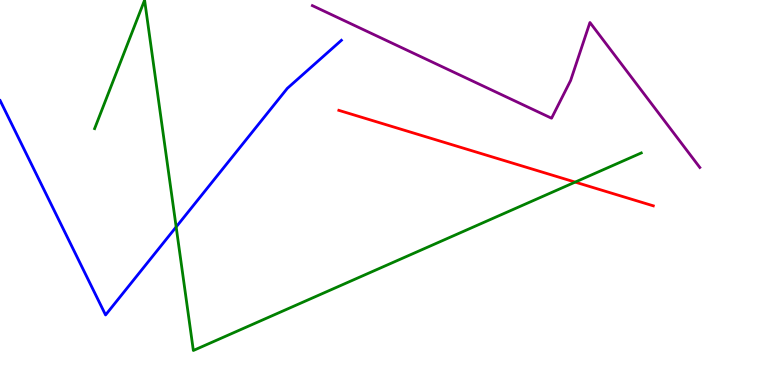[{'lines': ['blue', 'red'], 'intersections': []}, {'lines': ['green', 'red'], 'intersections': [{'x': 7.42, 'y': 5.27}]}, {'lines': ['purple', 'red'], 'intersections': []}, {'lines': ['blue', 'green'], 'intersections': [{'x': 2.27, 'y': 4.11}]}, {'lines': ['blue', 'purple'], 'intersections': []}, {'lines': ['green', 'purple'], 'intersections': []}]